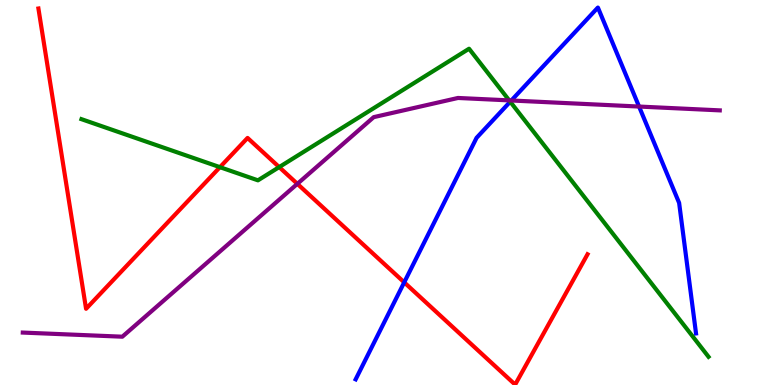[{'lines': ['blue', 'red'], 'intersections': [{'x': 5.22, 'y': 2.67}]}, {'lines': ['green', 'red'], 'intersections': [{'x': 2.84, 'y': 5.66}, {'x': 3.6, 'y': 5.66}]}, {'lines': ['purple', 'red'], 'intersections': [{'x': 3.84, 'y': 5.22}]}, {'lines': ['blue', 'green'], 'intersections': [{'x': 6.58, 'y': 7.36}]}, {'lines': ['blue', 'purple'], 'intersections': [{'x': 6.6, 'y': 7.39}, {'x': 8.25, 'y': 7.23}]}, {'lines': ['green', 'purple'], 'intersections': [{'x': 6.57, 'y': 7.39}]}]